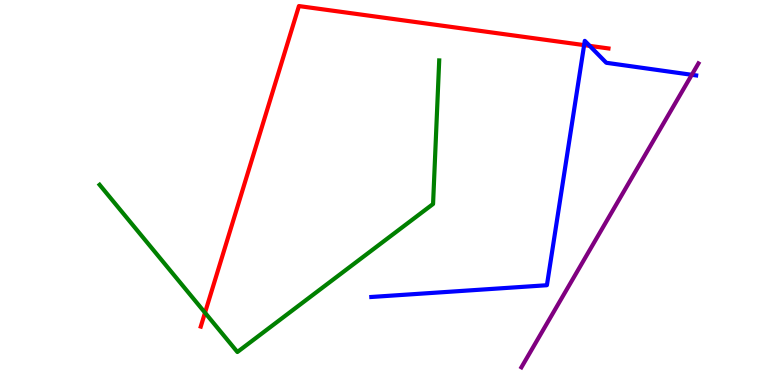[{'lines': ['blue', 'red'], 'intersections': [{'x': 7.54, 'y': 8.83}, {'x': 7.61, 'y': 8.81}]}, {'lines': ['green', 'red'], 'intersections': [{'x': 2.65, 'y': 1.88}]}, {'lines': ['purple', 'red'], 'intersections': []}, {'lines': ['blue', 'green'], 'intersections': []}, {'lines': ['blue', 'purple'], 'intersections': [{'x': 8.93, 'y': 8.06}]}, {'lines': ['green', 'purple'], 'intersections': []}]